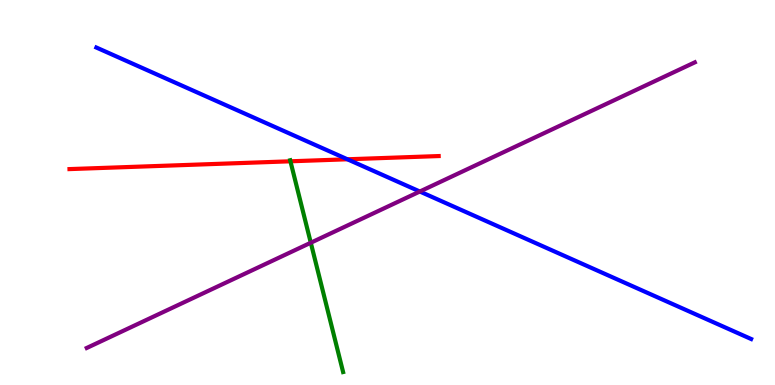[{'lines': ['blue', 'red'], 'intersections': [{'x': 4.48, 'y': 5.86}]}, {'lines': ['green', 'red'], 'intersections': [{'x': 3.75, 'y': 5.81}]}, {'lines': ['purple', 'red'], 'intersections': []}, {'lines': ['blue', 'green'], 'intersections': []}, {'lines': ['blue', 'purple'], 'intersections': [{'x': 5.42, 'y': 5.03}]}, {'lines': ['green', 'purple'], 'intersections': [{'x': 4.01, 'y': 3.7}]}]